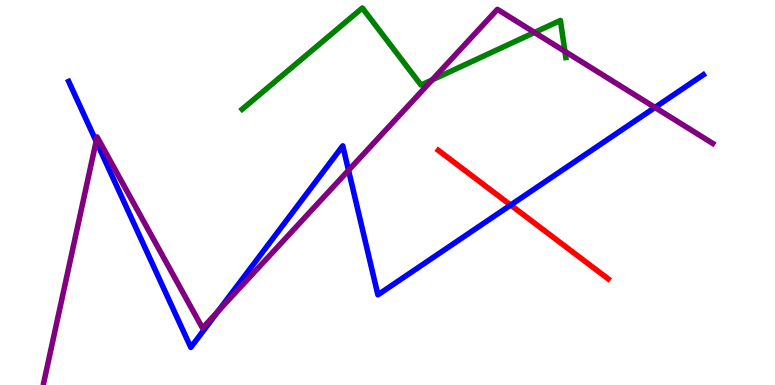[{'lines': ['blue', 'red'], 'intersections': [{'x': 6.59, 'y': 4.67}]}, {'lines': ['green', 'red'], 'intersections': []}, {'lines': ['purple', 'red'], 'intersections': []}, {'lines': ['blue', 'green'], 'intersections': []}, {'lines': ['blue', 'purple'], 'intersections': [{'x': 1.24, 'y': 6.33}, {'x': 2.81, 'y': 1.91}, {'x': 4.5, 'y': 5.58}, {'x': 8.45, 'y': 7.21}]}, {'lines': ['green', 'purple'], 'intersections': [{'x': 5.58, 'y': 7.92}, {'x': 6.9, 'y': 9.16}, {'x': 7.29, 'y': 8.67}]}]